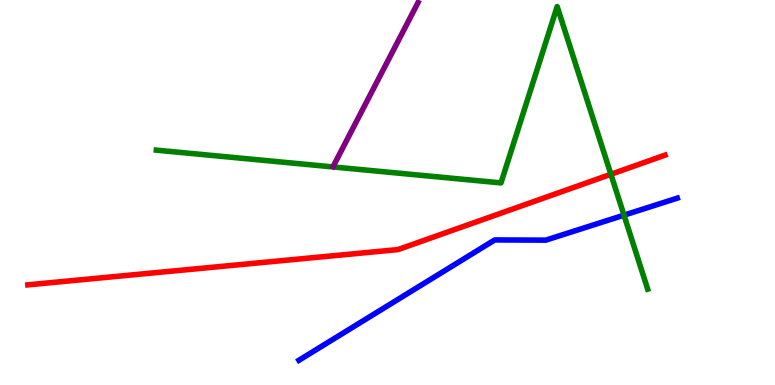[{'lines': ['blue', 'red'], 'intersections': []}, {'lines': ['green', 'red'], 'intersections': [{'x': 7.88, 'y': 5.47}]}, {'lines': ['purple', 'red'], 'intersections': []}, {'lines': ['blue', 'green'], 'intersections': [{'x': 8.05, 'y': 4.41}]}, {'lines': ['blue', 'purple'], 'intersections': []}, {'lines': ['green', 'purple'], 'intersections': []}]